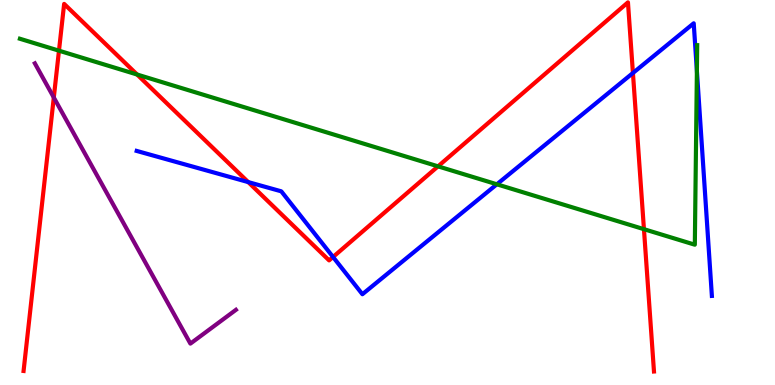[{'lines': ['blue', 'red'], 'intersections': [{'x': 3.2, 'y': 5.27}, {'x': 4.3, 'y': 3.33}, {'x': 8.17, 'y': 8.1}]}, {'lines': ['green', 'red'], 'intersections': [{'x': 0.761, 'y': 8.68}, {'x': 1.77, 'y': 8.06}, {'x': 5.65, 'y': 5.68}, {'x': 8.31, 'y': 4.05}]}, {'lines': ['purple', 'red'], 'intersections': [{'x': 0.694, 'y': 7.47}]}, {'lines': ['blue', 'green'], 'intersections': [{'x': 6.41, 'y': 5.21}, {'x': 8.99, 'y': 8.16}]}, {'lines': ['blue', 'purple'], 'intersections': []}, {'lines': ['green', 'purple'], 'intersections': []}]